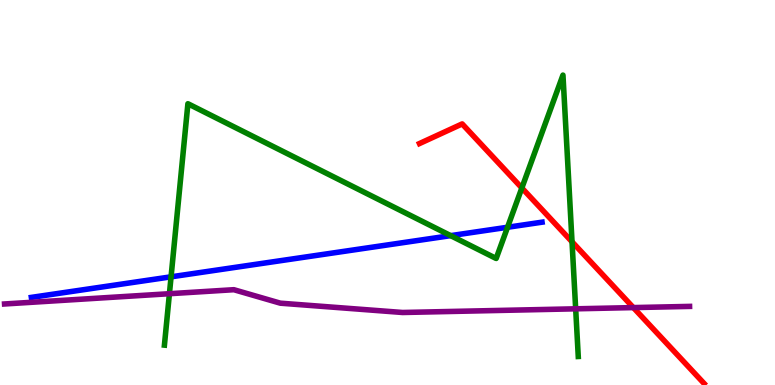[{'lines': ['blue', 'red'], 'intersections': []}, {'lines': ['green', 'red'], 'intersections': [{'x': 6.73, 'y': 5.12}, {'x': 7.38, 'y': 3.72}]}, {'lines': ['purple', 'red'], 'intersections': [{'x': 8.17, 'y': 2.01}]}, {'lines': ['blue', 'green'], 'intersections': [{'x': 2.21, 'y': 2.81}, {'x': 5.82, 'y': 3.88}, {'x': 6.55, 'y': 4.1}]}, {'lines': ['blue', 'purple'], 'intersections': []}, {'lines': ['green', 'purple'], 'intersections': [{'x': 2.19, 'y': 2.37}, {'x': 7.43, 'y': 1.98}]}]